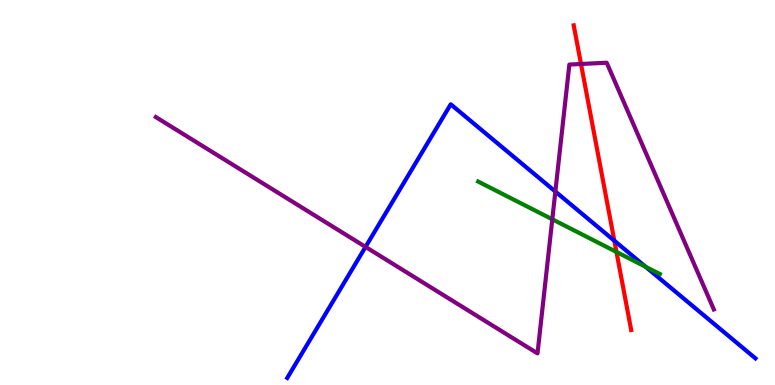[{'lines': ['blue', 'red'], 'intersections': [{'x': 7.93, 'y': 3.75}]}, {'lines': ['green', 'red'], 'intersections': [{'x': 7.95, 'y': 3.46}]}, {'lines': ['purple', 'red'], 'intersections': [{'x': 7.5, 'y': 8.34}]}, {'lines': ['blue', 'green'], 'intersections': [{'x': 8.33, 'y': 3.07}]}, {'lines': ['blue', 'purple'], 'intersections': [{'x': 4.72, 'y': 3.59}, {'x': 7.17, 'y': 5.02}]}, {'lines': ['green', 'purple'], 'intersections': [{'x': 7.13, 'y': 4.3}]}]